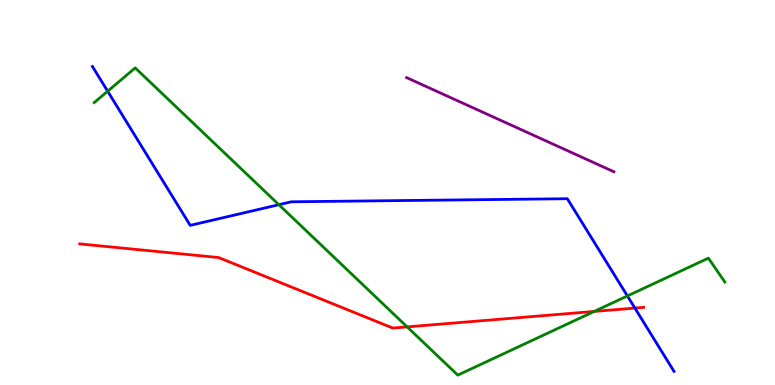[{'lines': ['blue', 'red'], 'intersections': [{'x': 8.19, 'y': 2.0}]}, {'lines': ['green', 'red'], 'intersections': [{'x': 5.25, 'y': 1.51}, {'x': 7.67, 'y': 1.91}]}, {'lines': ['purple', 'red'], 'intersections': []}, {'lines': ['blue', 'green'], 'intersections': [{'x': 1.39, 'y': 7.63}, {'x': 3.6, 'y': 4.68}, {'x': 8.1, 'y': 2.31}]}, {'lines': ['blue', 'purple'], 'intersections': []}, {'lines': ['green', 'purple'], 'intersections': []}]